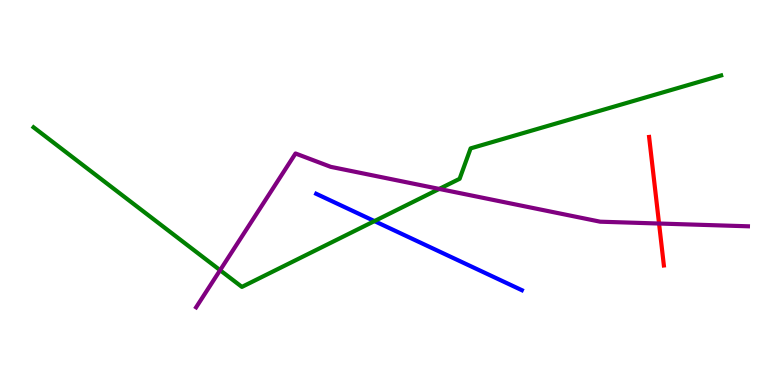[{'lines': ['blue', 'red'], 'intersections': []}, {'lines': ['green', 'red'], 'intersections': []}, {'lines': ['purple', 'red'], 'intersections': [{'x': 8.5, 'y': 4.19}]}, {'lines': ['blue', 'green'], 'intersections': [{'x': 4.83, 'y': 4.26}]}, {'lines': ['blue', 'purple'], 'intersections': []}, {'lines': ['green', 'purple'], 'intersections': [{'x': 2.84, 'y': 2.98}, {'x': 5.67, 'y': 5.09}]}]